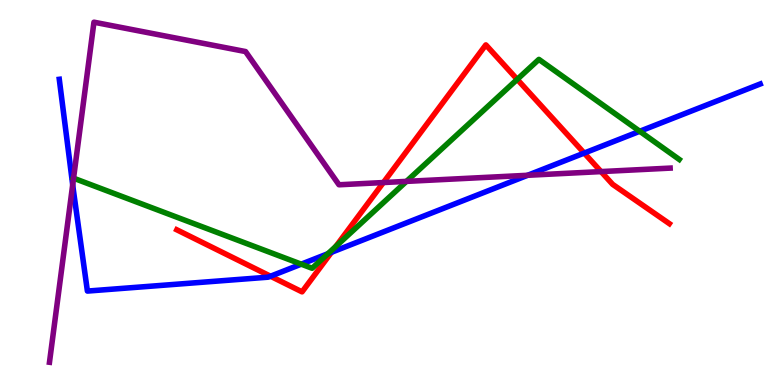[{'lines': ['blue', 'red'], 'intersections': [{'x': 3.49, 'y': 2.83}, {'x': 4.28, 'y': 3.45}, {'x': 7.54, 'y': 6.02}]}, {'lines': ['green', 'red'], 'intersections': [{'x': 4.33, 'y': 3.6}, {'x': 6.67, 'y': 7.94}]}, {'lines': ['purple', 'red'], 'intersections': [{'x': 4.95, 'y': 5.26}, {'x': 7.76, 'y': 5.54}]}, {'lines': ['blue', 'green'], 'intersections': [{'x': 3.89, 'y': 3.14}, {'x': 4.23, 'y': 3.41}, {'x': 8.25, 'y': 6.59}]}, {'lines': ['blue', 'purple'], 'intersections': [{'x': 0.938, 'y': 5.2}, {'x': 6.81, 'y': 5.45}]}, {'lines': ['green', 'purple'], 'intersections': [{'x': 0.949, 'y': 5.37}, {'x': 5.24, 'y': 5.29}]}]